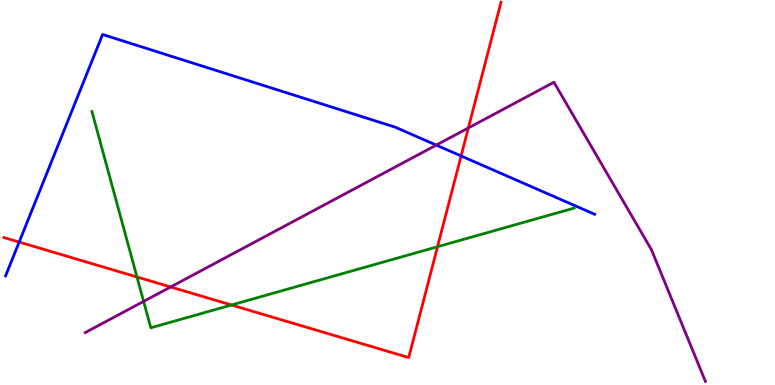[{'lines': ['blue', 'red'], 'intersections': [{'x': 0.247, 'y': 3.71}, {'x': 5.95, 'y': 5.95}]}, {'lines': ['green', 'red'], 'intersections': [{'x': 1.77, 'y': 2.81}, {'x': 2.99, 'y': 2.08}, {'x': 5.65, 'y': 3.59}]}, {'lines': ['purple', 'red'], 'intersections': [{'x': 2.2, 'y': 2.55}, {'x': 6.04, 'y': 6.68}]}, {'lines': ['blue', 'green'], 'intersections': []}, {'lines': ['blue', 'purple'], 'intersections': [{'x': 5.63, 'y': 6.23}]}, {'lines': ['green', 'purple'], 'intersections': [{'x': 1.85, 'y': 2.17}]}]